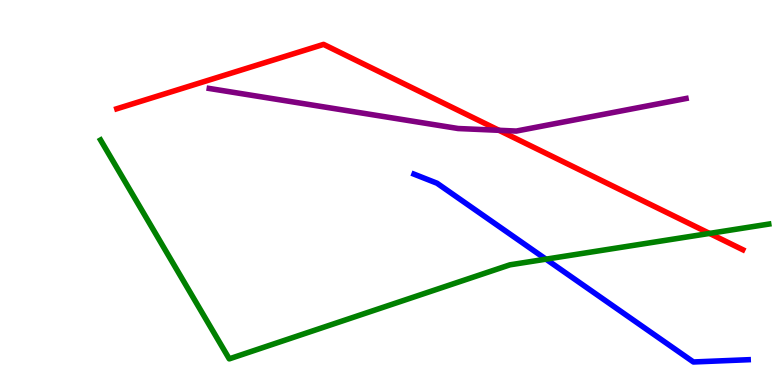[{'lines': ['blue', 'red'], 'intersections': []}, {'lines': ['green', 'red'], 'intersections': [{'x': 9.16, 'y': 3.94}]}, {'lines': ['purple', 'red'], 'intersections': [{'x': 6.44, 'y': 6.62}]}, {'lines': ['blue', 'green'], 'intersections': [{'x': 7.04, 'y': 3.27}]}, {'lines': ['blue', 'purple'], 'intersections': []}, {'lines': ['green', 'purple'], 'intersections': []}]